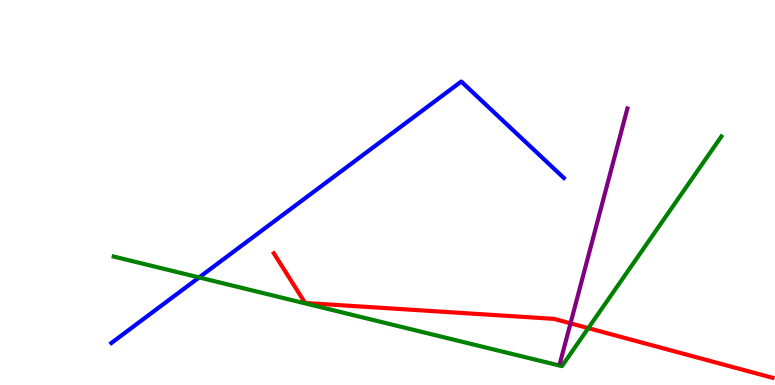[{'lines': ['blue', 'red'], 'intersections': []}, {'lines': ['green', 'red'], 'intersections': [{'x': 7.59, 'y': 1.48}]}, {'lines': ['purple', 'red'], 'intersections': [{'x': 7.36, 'y': 1.6}]}, {'lines': ['blue', 'green'], 'intersections': [{'x': 2.57, 'y': 2.79}]}, {'lines': ['blue', 'purple'], 'intersections': []}, {'lines': ['green', 'purple'], 'intersections': []}]